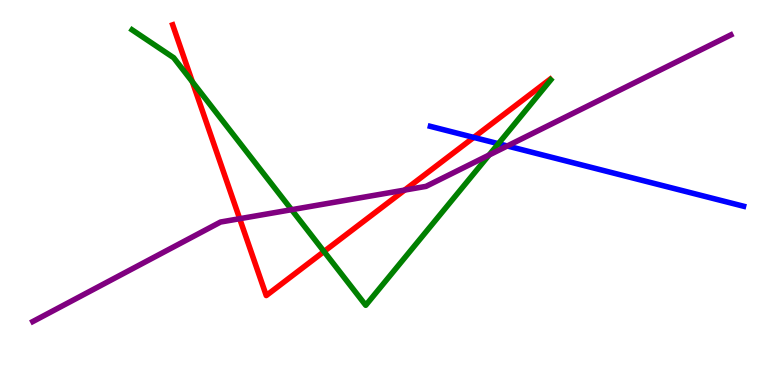[{'lines': ['blue', 'red'], 'intersections': [{'x': 6.11, 'y': 6.43}]}, {'lines': ['green', 'red'], 'intersections': [{'x': 2.48, 'y': 7.87}, {'x': 4.18, 'y': 3.47}]}, {'lines': ['purple', 'red'], 'intersections': [{'x': 3.09, 'y': 4.32}, {'x': 5.22, 'y': 5.06}]}, {'lines': ['blue', 'green'], 'intersections': [{'x': 6.43, 'y': 6.27}]}, {'lines': ['blue', 'purple'], 'intersections': [{'x': 6.55, 'y': 6.21}]}, {'lines': ['green', 'purple'], 'intersections': [{'x': 3.76, 'y': 4.55}, {'x': 6.31, 'y': 5.97}]}]